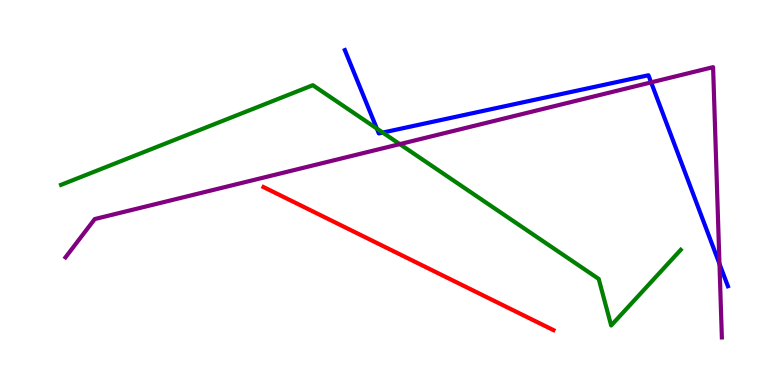[{'lines': ['blue', 'red'], 'intersections': []}, {'lines': ['green', 'red'], 'intersections': []}, {'lines': ['purple', 'red'], 'intersections': []}, {'lines': ['blue', 'green'], 'intersections': [{'x': 4.86, 'y': 6.66}, {'x': 4.94, 'y': 6.56}]}, {'lines': ['blue', 'purple'], 'intersections': [{'x': 8.4, 'y': 7.86}, {'x': 9.28, 'y': 3.15}]}, {'lines': ['green', 'purple'], 'intersections': [{'x': 5.16, 'y': 6.26}]}]